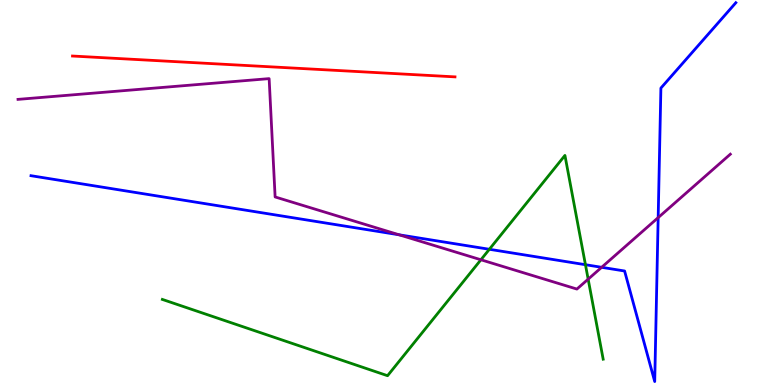[{'lines': ['blue', 'red'], 'intersections': []}, {'lines': ['green', 'red'], 'intersections': []}, {'lines': ['purple', 'red'], 'intersections': []}, {'lines': ['blue', 'green'], 'intersections': [{'x': 6.31, 'y': 3.53}, {'x': 7.55, 'y': 3.12}]}, {'lines': ['blue', 'purple'], 'intersections': [{'x': 5.15, 'y': 3.9}, {'x': 7.76, 'y': 3.06}, {'x': 8.49, 'y': 4.35}]}, {'lines': ['green', 'purple'], 'intersections': [{'x': 6.21, 'y': 3.25}, {'x': 7.59, 'y': 2.75}]}]